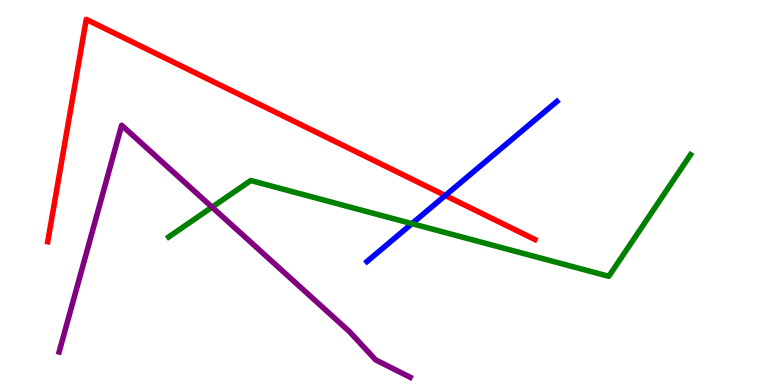[{'lines': ['blue', 'red'], 'intersections': [{'x': 5.75, 'y': 4.92}]}, {'lines': ['green', 'red'], 'intersections': []}, {'lines': ['purple', 'red'], 'intersections': []}, {'lines': ['blue', 'green'], 'intersections': [{'x': 5.32, 'y': 4.19}]}, {'lines': ['blue', 'purple'], 'intersections': []}, {'lines': ['green', 'purple'], 'intersections': [{'x': 2.74, 'y': 4.62}]}]